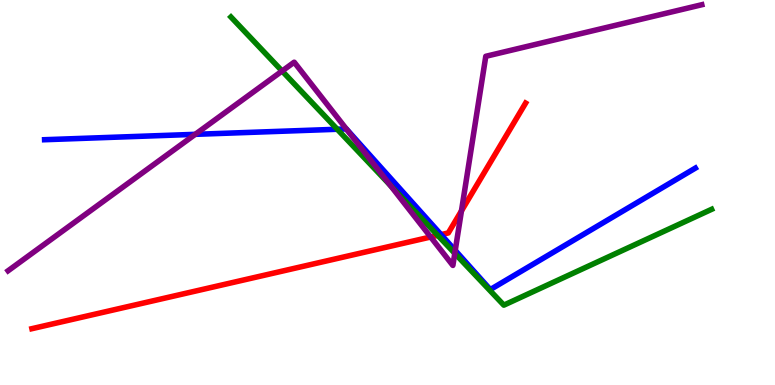[{'lines': ['blue', 'red'], 'intersections': [{'x': 5.69, 'y': 3.91}]}, {'lines': ['green', 'red'], 'intersections': [{'x': 5.65, 'y': 3.89}]}, {'lines': ['purple', 'red'], 'intersections': [{'x': 5.56, 'y': 3.84}, {'x': 5.95, 'y': 4.52}]}, {'lines': ['blue', 'green'], 'intersections': [{'x': 4.35, 'y': 6.64}]}, {'lines': ['blue', 'purple'], 'intersections': [{'x': 2.52, 'y': 6.51}, {'x': 4.47, 'y': 6.65}, {'x': 5.87, 'y': 3.5}]}, {'lines': ['green', 'purple'], 'intersections': [{'x': 3.64, 'y': 8.16}, {'x': 5.03, 'y': 5.19}, {'x': 5.87, 'y': 3.42}]}]